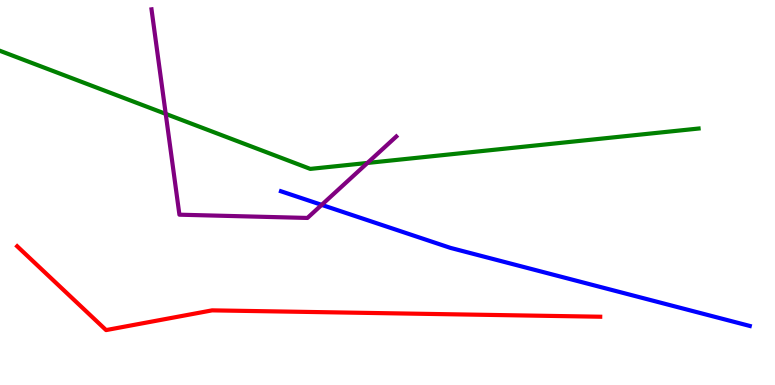[{'lines': ['blue', 'red'], 'intersections': []}, {'lines': ['green', 'red'], 'intersections': []}, {'lines': ['purple', 'red'], 'intersections': []}, {'lines': ['blue', 'green'], 'intersections': []}, {'lines': ['blue', 'purple'], 'intersections': [{'x': 4.15, 'y': 4.68}]}, {'lines': ['green', 'purple'], 'intersections': [{'x': 2.14, 'y': 7.04}, {'x': 4.74, 'y': 5.77}]}]